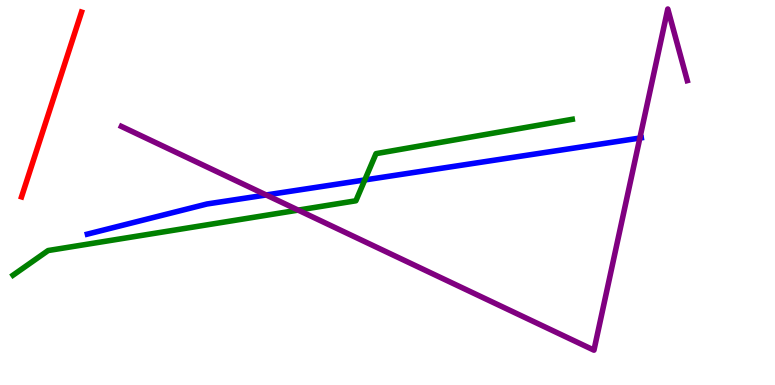[{'lines': ['blue', 'red'], 'intersections': []}, {'lines': ['green', 'red'], 'intersections': []}, {'lines': ['purple', 'red'], 'intersections': []}, {'lines': ['blue', 'green'], 'intersections': [{'x': 4.71, 'y': 5.33}]}, {'lines': ['blue', 'purple'], 'intersections': [{'x': 3.43, 'y': 4.94}, {'x': 8.26, 'y': 6.41}]}, {'lines': ['green', 'purple'], 'intersections': [{'x': 3.85, 'y': 4.54}]}]